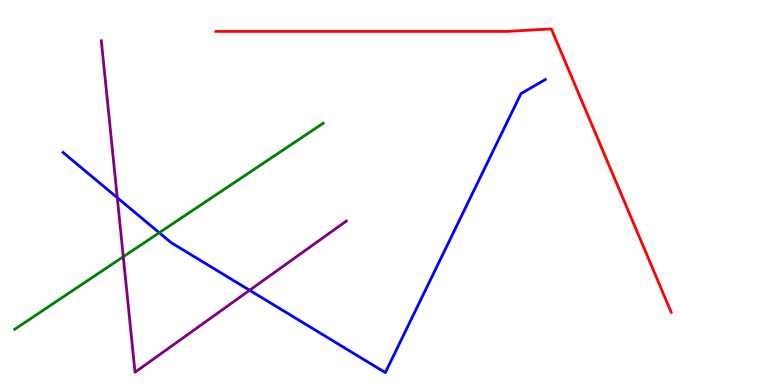[{'lines': ['blue', 'red'], 'intersections': []}, {'lines': ['green', 'red'], 'intersections': []}, {'lines': ['purple', 'red'], 'intersections': []}, {'lines': ['blue', 'green'], 'intersections': [{'x': 2.05, 'y': 3.96}]}, {'lines': ['blue', 'purple'], 'intersections': [{'x': 1.51, 'y': 4.86}, {'x': 3.22, 'y': 2.46}]}, {'lines': ['green', 'purple'], 'intersections': [{'x': 1.59, 'y': 3.33}]}]